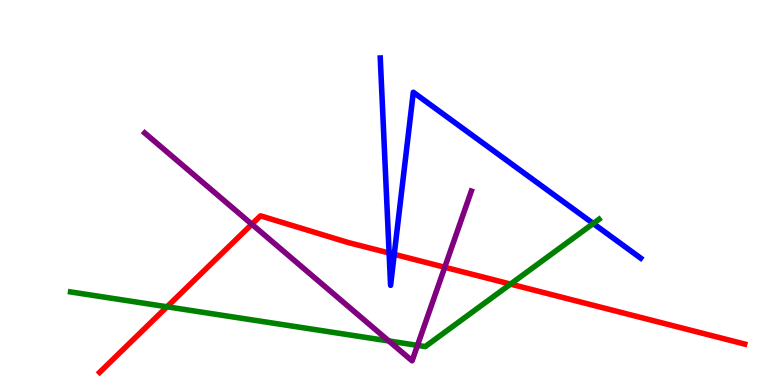[{'lines': ['blue', 'red'], 'intersections': [{'x': 5.02, 'y': 3.43}, {'x': 5.09, 'y': 3.39}]}, {'lines': ['green', 'red'], 'intersections': [{'x': 2.16, 'y': 2.03}, {'x': 6.59, 'y': 2.62}]}, {'lines': ['purple', 'red'], 'intersections': [{'x': 3.25, 'y': 4.18}, {'x': 5.74, 'y': 3.06}]}, {'lines': ['blue', 'green'], 'intersections': [{'x': 7.65, 'y': 4.19}]}, {'lines': ['blue', 'purple'], 'intersections': []}, {'lines': ['green', 'purple'], 'intersections': [{'x': 5.02, 'y': 1.14}, {'x': 5.39, 'y': 1.03}]}]